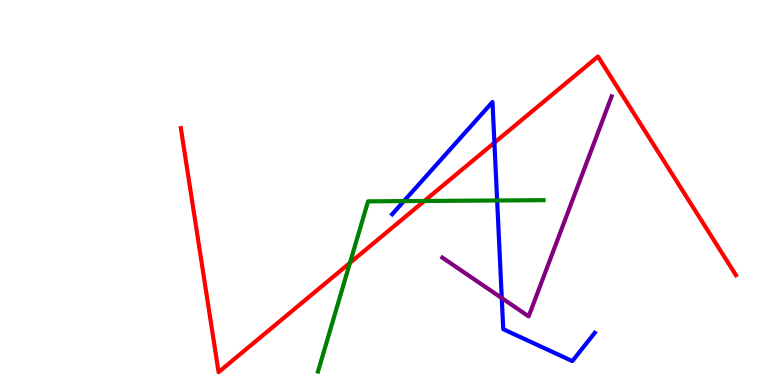[{'lines': ['blue', 'red'], 'intersections': [{'x': 6.38, 'y': 6.29}]}, {'lines': ['green', 'red'], 'intersections': [{'x': 4.52, 'y': 3.17}, {'x': 5.48, 'y': 4.78}]}, {'lines': ['purple', 'red'], 'intersections': []}, {'lines': ['blue', 'green'], 'intersections': [{'x': 5.21, 'y': 4.78}, {'x': 6.41, 'y': 4.79}]}, {'lines': ['blue', 'purple'], 'intersections': [{'x': 6.47, 'y': 2.26}]}, {'lines': ['green', 'purple'], 'intersections': []}]